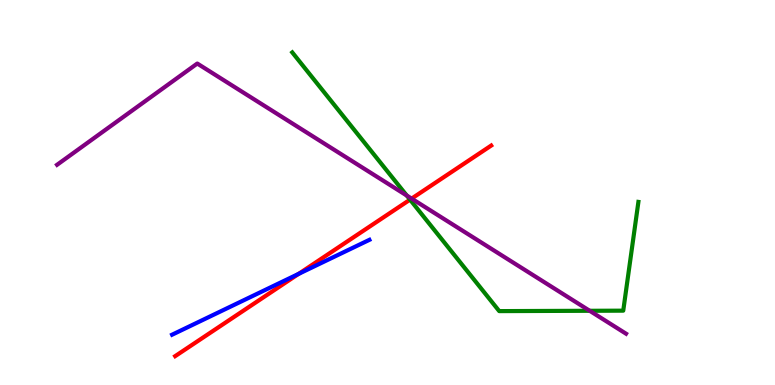[{'lines': ['blue', 'red'], 'intersections': [{'x': 3.85, 'y': 2.89}]}, {'lines': ['green', 'red'], 'intersections': [{'x': 5.29, 'y': 4.81}]}, {'lines': ['purple', 'red'], 'intersections': [{'x': 5.31, 'y': 4.84}]}, {'lines': ['blue', 'green'], 'intersections': []}, {'lines': ['blue', 'purple'], 'intersections': []}, {'lines': ['green', 'purple'], 'intersections': [{'x': 5.25, 'y': 4.92}, {'x': 7.61, 'y': 1.93}]}]